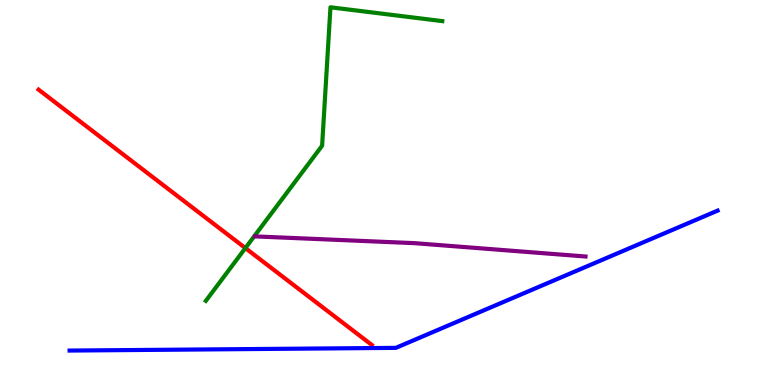[{'lines': ['blue', 'red'], 'intersections': []}, {'lines': ['green', 'red'], 'intersections': [{'x': 3.17, 'y': 3.56}]}, {'lines': ['purple', 'red'], 'intersections': []}, {'lines': ['blue', 'green'], 'intersections': []}, {'lines': ['blue', 'purple'], 'intersections': []}, {'lines': ['green', 'purple'], 'intersections': []}]